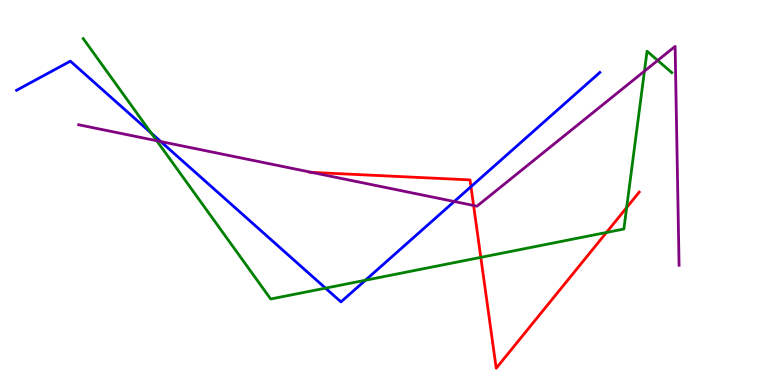[{'lines': ['blue', 'red'], 'intersections': [{'x': 6.08, 'y': 5.15}]}, {'lines': ['green', 'red'], 'intersections': [{'x': 6.2, 'y': 3.32}, {'x': 7.83, 'y': 3.96}, {'x': 8.09, 'y': 4.61}]}, {'lines': ['purple', 'red'], 'intersections': [{'x': 4.02, 'y': 5.52}, {'x': 6.11, 'y': 4.66}]}, {'lines': ['blue', 'green'], 'intersections': [{'x': 1.95, 'y': 6.54}, {'x': 4.2, 'y': 2.52}, {'x': 4.72, 'y': 2.72}]}, {'lines': ['blue', 'purple'], 'intersections': [{'x': 2.07, 'y': 6.32}, {'x': 5.86, 'y': 4.77}]}, {'lines': ['green', 'purple'], 'intersections': [{'x': 2.02, 'y': 6.34}, {'x': 8.32, 'y': 8.15}, {'x': 8.49, 'y': 8.43}]}]